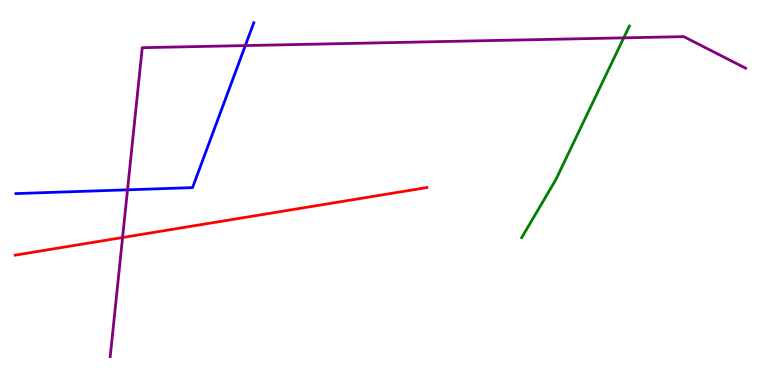[{'lines': ['blue', 'red'], 'intersections': []}, {'lines': ['green', 'red'], 'intersections': []}, {'lines': ['purple', 'red'], 'intersections': [{'x': 1.58, 'y': 3.83}]}, {'lines': ['blue', 'green'], 'intersections': []}, {'lines': ['blue', 'purple'], 'intersections': [{'x': 1.65, 'y': 5.07}, {'x': 3.17, 'y': 8.82}]}, {'lines': ['green', 'purple'], 'intersections': [{'x': 8.05, 'y': 9.02}]}]